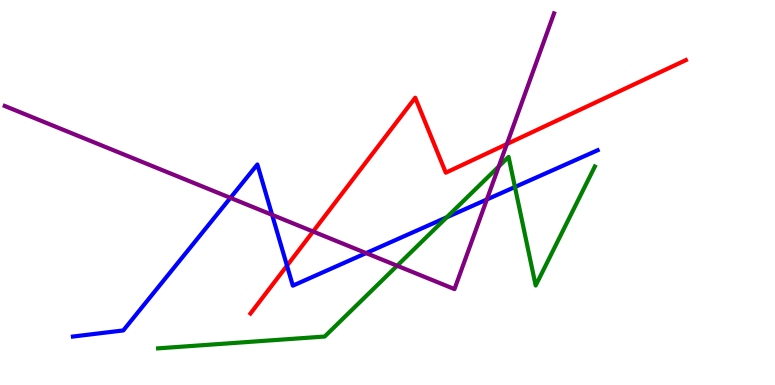[{'lines': ['blue', 'red'], 'intersections': [{'x': 3.7, 'y': 3.1}]}, {'lines': ['green', 'red'], 'intersections': []}, {'lines': ['purple', 'red'], 'intersections': [{'x': 4.04, 'y': 3.99}, {'x': 6.54, 'y': 6.26}]}, {'lines': ['blue', 'green'], 'intersections': [{'x': 5.76, 'y': 4.36}, {'x': 6.64, 'y': 5.14}]}, {'lines': ['blue', 'purple'], 'intersections': [{'x': 2.97, 'y': 4.86}, {'x': 3.51, 'y': 4.42}, {'x': 4.72, 'y': 3.43}, {'x': 6.28, 'y': 4.82}]}, {'lines': ['green', 'purple'], 'intersections': [{'x': 5.12, 'y': 3.1}, {'x': 6.44, 'y': 5.68}]}]